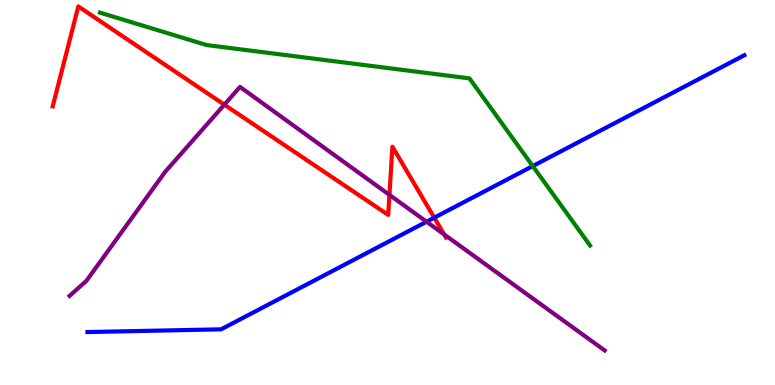[{'lines': ['blue', 'red'], 'intersections': [{'x': 5.6, 'y': 4.35}]}, {'lines': ['green', 'red'], 'intersections': []}, {'lines': ['purple', 'red'], 'intersections': [{'x': 2.89, 'y': 7.28}, {'x': 5.03, 'y': 4.94}, {'x': 5.73, 'y': 3.91}]}, {'lines': ['blue', 'green'], 'intersections': [{'x': 6.87, 'y': 5.69}]}, {'lines': ['blue', 'purple'], 'intersections': [{'x': 5.5, 'y': 4.24}]}, {'lines': ['green', 'purple'], 'intersections': []}]